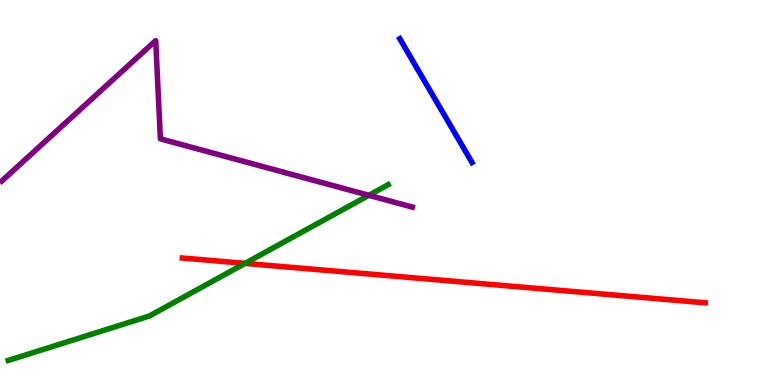[{'lines': ['blue', 'red'], 'intersections': []}, {'lines': ['green', 'red'], 'intersections': [{'x': 3.16, 'y': 3.16}]}, {'lines': ['purple', 'red'], 'intersections': []}, {'lines': ['blue', 'green'], 'intersections': []}, {'lines': ['blue', 'purple'], 'intersections': []}, {'lines': ['green', 'purple'], 'intersections': [{'x': 4.76, 'y': 4.93}]}]